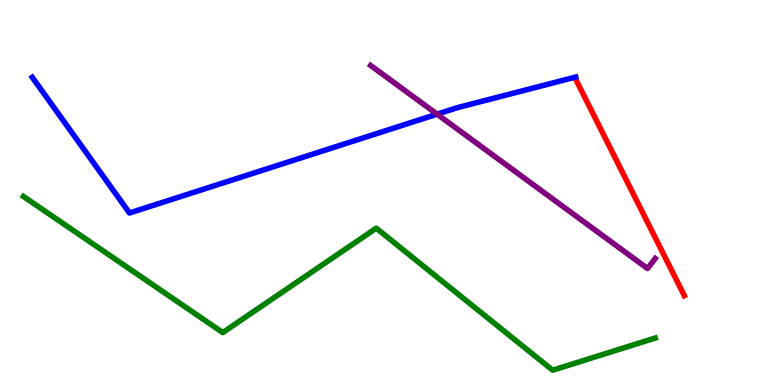[{'lines': ['blue', 'red'], 'intersections': []}, {'lines': ['green', 'red'], 'intersections': []}, {'lines': ['purple', 'red'], 'intersections': []}, {'lines': ['blue', 'green'], 'intersections': []}, {'lines': ['blue', 'purple'], 'intersections': [{'x': 5.64, 'y': 7.03}]}, {'lines': ['green', 'purple'], 'intersections': []}]